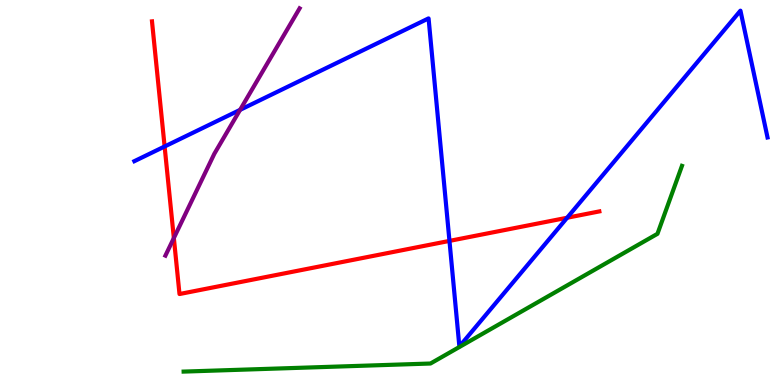[{'lines': ['blue', 'red'], 'intersections': [{'x': 2.12, 'y': 6.19}, {'x': 5.8, 'y': 3.74}, {'x': 7.32, 'y': 4.34}]}, {'lines': ['green', 'red'], 'intersections': []}, {'lines': ['purple', 'red'], 'intersections': [{'x': 2.24, 'y': 3.82}]}, {'lines': ['blue', 'green'], 'intersections': []}, {'lines': ['blue', 'purple'], 'intersections': [{'x': 3.1, 'y': 7.15}]}, {'lines': ['green', 'purple'], 'intersections': []}]